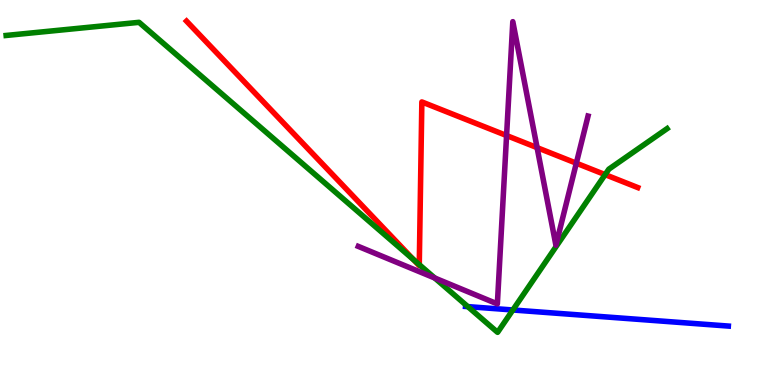[{'lines': ['blue', 'red'], 'intersections': []}, {'lines': ['green', 'red'], 'intersections': [{'x': 5.34, 'y': 3.25}, {'x': 5.41, 'y': 3.13}, {'x': 7.81, 'y': 5.46}]}, {'lines': ['purple', 'red'], 'intersections': [{'x': 6.54, 'y': 6.48}, {'x': 6.93, 'y': 6.17}, {'x': 7.44, 'y': 5.76}]}, {'lines': ['blue', 'green'], 'intersections': [{'x': 6.04, 'y': 2.04}, {'x': 6.62, 'y': 1.95}]}, {'lines': ['blue', 'purple'], 'intersections': []}, {'lines': ['green', 'purple'], 'intersections': [{'x': 5.61, 'y': 2.78}]}]